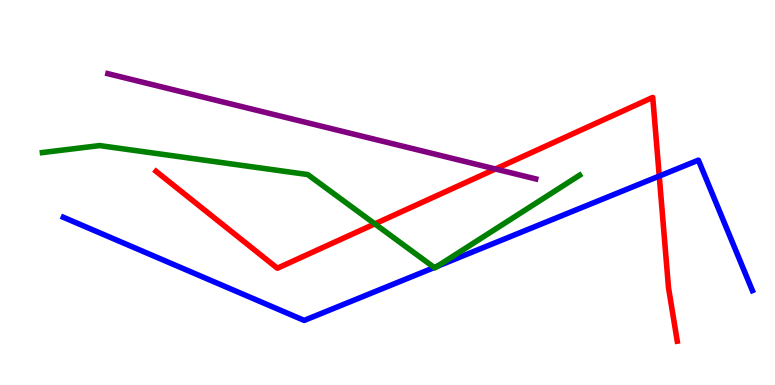[{'lines': ['blue', 'red'], 'intersections': [{'x': 8.51, 'y': 5.43}]}, {'lines': ['green', 'red'], 'intersections': [{'x': 4.84, 'y': 4.19}]}, {'lines': ['purple', 'red'], 'intersections': [{'x': 6.39, 'y': 5.61}]}, {'lines': ['blue', 'green'], 'intersections': [{'x': 5.6, 'y': 3.05}, {'x': 5.64, 'y': 3.08}]}, {'lines': ['blue', 'purple'], 'intersections': []}, {'lines': ['green', 'purple'], 'intersections': []}]